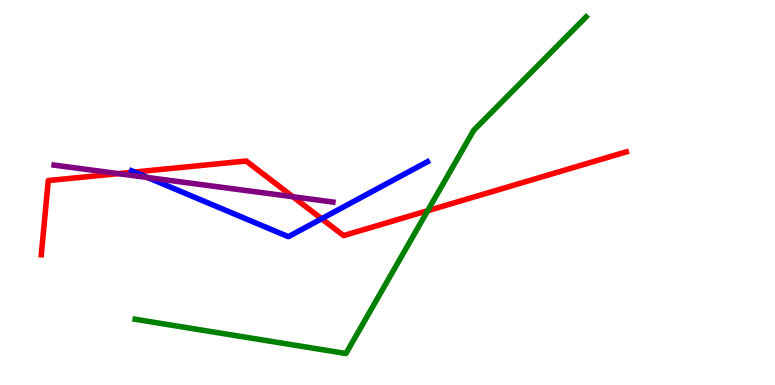[{'lines': ['blue', 'red'], 'intersections': [{'x': 1.74, 'y': 5.53}, {'x': 4.15, 'y': 4.32}]}, {'lines': ['green', 'red'], 'intersections': [{'x': 5.52, 'y': 4.53}]}, {'lines': ['purple', 'red'], 'intersections': [{'x': 1.53, 'y': 5.49}, {'x': 3.78, 'y': 4.89}]}, {'lines': ['blue', 'green'], 'intersections': []}, {'lines': ['blue', 'purple'], 'intersections': [{'x': 1.9, 'y': 5.39}]}, {'lines': ['green', 'purple'], 'intersections': []}]